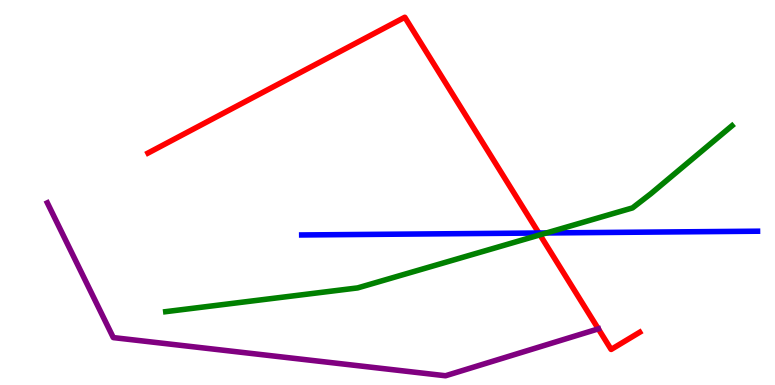[{'lines': ['blue', 'red'], 'intersections': [{'x': 6.95, 'y': 3.95}]}, {'lines': ['green', 'red'], 'intersections': [{'x': 6.97, 'y': 3.9}]}, {'lines': ['purple', 'red'], 'intersections': [{'x': 7.72, 'y': 1.46}]}, {'lines': ['blue', 'green'], 'intersections': [{'x': 7.05, 'y': 3.95}]}, {'lines': ['blue', 'purple'], 'intersections': []}, {'lines': ['green', 'purple'], 'intersections': []}]